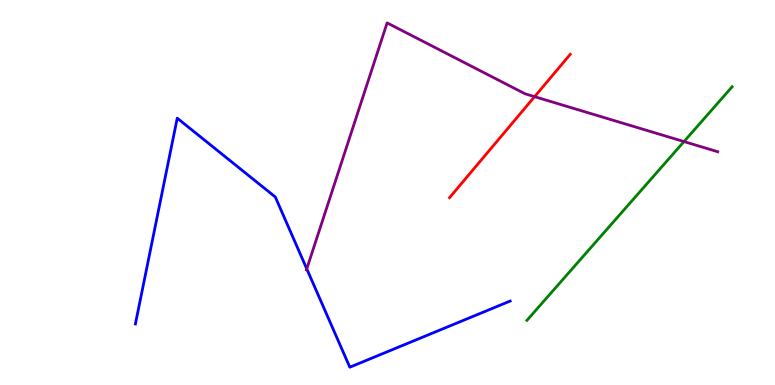[{'lines': ['blue', 'red'], 'intersections': []}, {'lines': ['green', 'red'], 'intersections': []}, {'lines': ['purple', 'red'], 'intersections': [{'x': 6.9, 'y': 7.49}]}, {'lines': ['blue', 'green'], 'intersections': []}, {'lines': ['blue', 'purple'], 'intersections': [{'x': 3.96, 'y': 3.02}]}, {'lines': ['green', 'purple'], 'intersections': [{'x': 8.83, 'y': 6.32}]}]